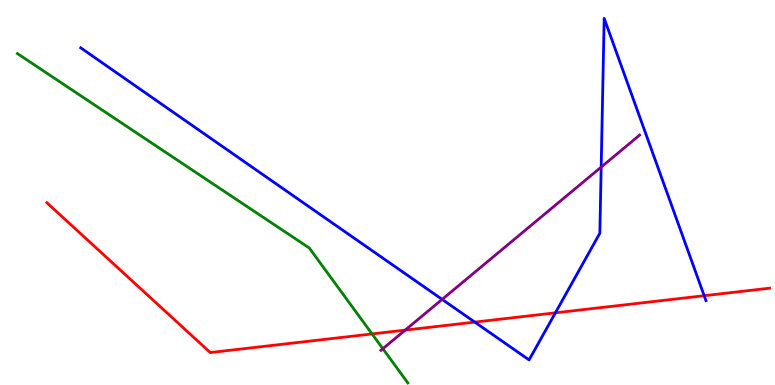[{'lines': ['blue', 'red'], 'intersections': [{'x': 6.13, 'y': 1.63}, {'x': 7.17, 'y': 1.87}, {'x': 9.09, 'y': 2.32}]}, {'lines': ['green', 'red'], 'intersections': [{'x': 4.8, 'y': 1.33}]}, {'lines': ['purple', 'red'], 'intersections': [{'x': 5.23, 'y': 1.43}]}, {'lines': ['blue', 'green'], 'intersections': []}, {'lines': ['blue', 'purple'], 'intersections': [{'x': 5.71, 'y': 2.22}, {'x': 7.76, 'y': 5.66}]}, {'lines': ['green', 'purple'], 'intersections': [{'x': 4.94, 'y': 0.943}]}]